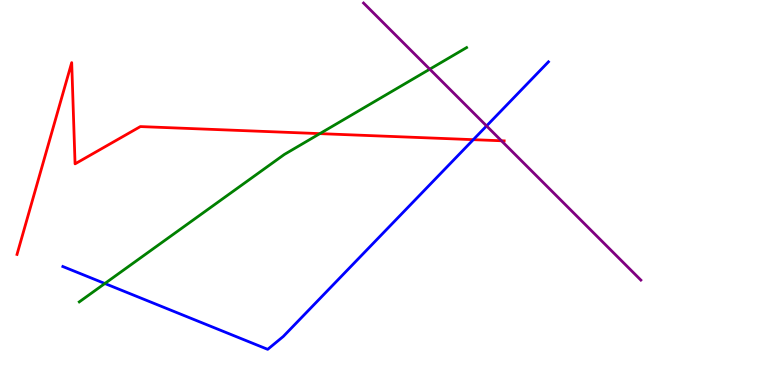[{'lines': ['blue', 'red'], 'intersections': [{'x': 6.11, 'y': 6.37}]}, {'lines': ['green', 'red'], 'intersections': [{'x': 4.13, 'y': 6.53}]}, {'lines': ['purple', 'red'], 'intersections': [{'x': 6.47, 'y': 6.34}]}, {'lines': ['blue', 'green'], 'intersections': [{'x': 1.35, 'y': 2.64}]}, {'lines': ['blue', 'purple'], 'intersections': [{'x': 6.28, 'y': 6.73}]}, {'lines': ['green', 'purple'], 'intersections': [{'x': 5.55, 'y': 8.2}]}]